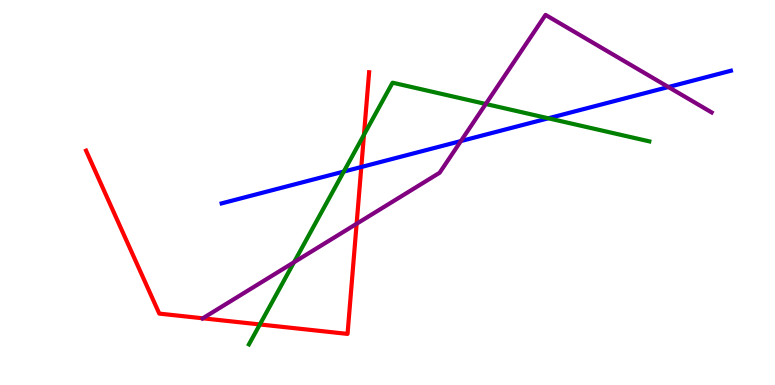[{'lines': ['blue', 'red'], 'intersections': [{'x': 4.66, 'y': 5.66}]}, {'lines': ['green', 'red'], 'intersections': [{'x': 3.35, 'y': 1.57}, {'x': 4.7, 'y': 6.5}]}, {'lines': ['purple', 'red'], 'intersections': [{'x': 2.62, 'y': 1.73}, {'x': 4.6, 'y': 4.19}]}, {'lines': ['blue', 'green'], 'intersections': [{'x': 4.44, 'y': 5.54}, {'x': 7.08, 'y': 6.93}]}, {'lines': ['blue', 'purple'], 'intersections': [{'x': 5.95, 'y': 6.34}, {'x': 8.62, 'y': 7.74}]}, {'lines': ['green', 'purple'], 'intersections': [{'x': 3.79, 'y': 3.19}, {'x': 6.27, 'y': 7.3}]}]